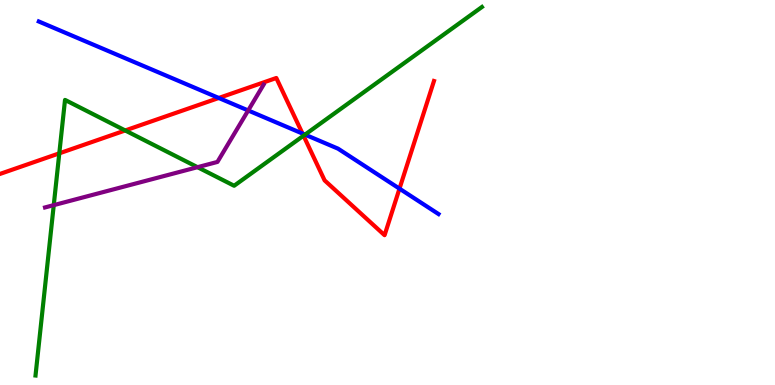[{'lines': ['blue', 'red'], 'intersections': [{'x': 2.82, 'y': 7.46}, {'x': 3.9, 'y': 6.53}, {'x': 5.15, 'y': 5.1}]}, {'lines': ['green', 'red'], 'intersections': [{'x': 0.765, 'y': 6.02}, {'x': 1.62, 'y': 6.61}, {'x': 3.92, 'y': 6.48}]}, {'lines': ['purple', 'red'], 'intersections': []}, {'lines': ['blue', 'green'], 'intersections': [{'x': 3.94, 'y': 6.5}]}, {'lines': ['blue', 'purple'], 'intersections': [{'x': 3.2, 'y': 7.13}]}, {'lines': ['green', 'purple'], 'intersections': [{'x': 0.694, 'y': 4.67}, {'x': 2.55, 'y': 5.66}]}]